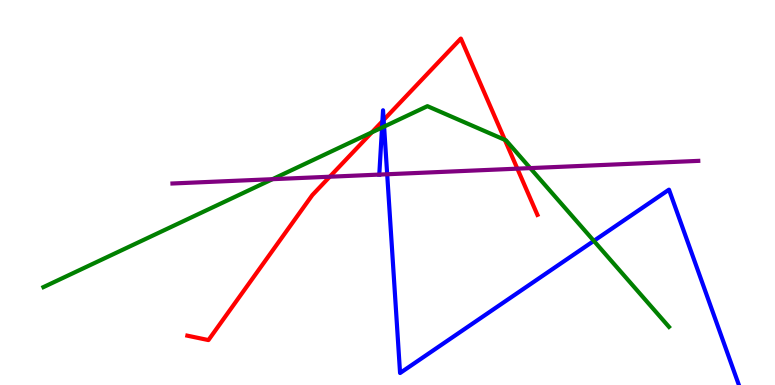[{'lines': ['blue', 'red'], 'intersections': [{'x': 4.93, 'y': 6.85}, {'x': 4.95, 'y': 6.89}]}, {'lines': ['green', 'red'], 'intersections': [{'x': 4.8, 'y': 6.56}, {'x': 6.51, 'y': 6.37}]}, {'lines': ['purple', 'red'], 'intersections': [{'x': 4.25, 'y': 5.41}, {'x': 6.68, 'y': 5.62}]}, {'lines': ['blue', 'green'], 'intersections': [{'x': 4.93, 'y': 6.69}, {'x': 4.96, 'y': 6.71}, {'x': 7.66, 'y': 3.74}]}, {'lines': ['blue', 'purple'], 'intersections': [{'x': 4.89, 'y': 5.47}, {'x': 5.0, 'y': 5.47}]}, {'lines': ['green', 'purple'], 'intersections': [{'x': 3.52, 'y': 5.35}, {'x': 6.84, 'y': 5.63}]}]